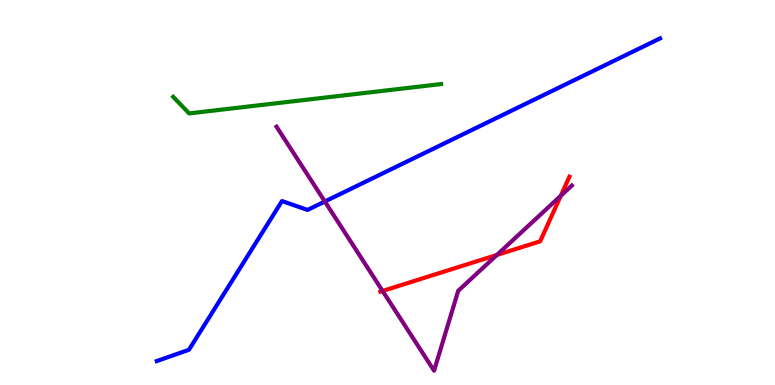[{'lines': ['blue', 'red'], 'intersections': []}, {'lines': ['green', 'red'], 'intersections': []}, {'lines': ['purple', 'red'], 'intersections': [{'x': 4.94, 'y': 2.44}, {'x': 6.41, 'y': 3.38}, {'x': 7.24, 'y': 4.91}]}, {'lines': ['blue', 'green'], 'intersections': []}, {'lines': ['blue', 'purple'], 'intersections': [{'x': 4.19, 'y': 4.77}]}, {'lines': ['green', 'purple'], 'intersections': []}]